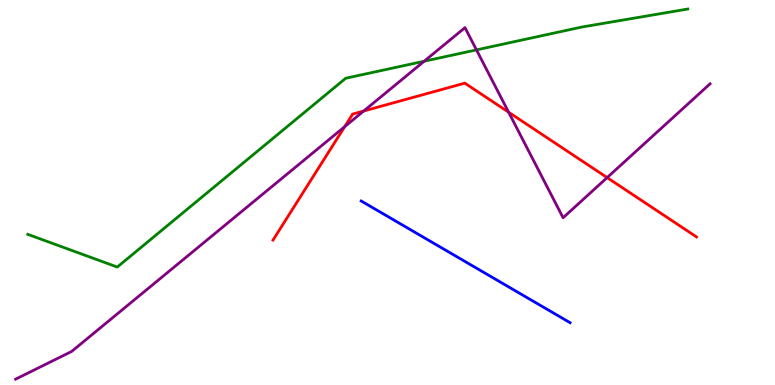[{'lines': ['blue', 'red'], 'intersections': []}, {'lines': ['green', 'red'], 'intersections': []}, {'lines': ['purple', 'red'], 'intersections': [{'x': 4.45, 'y': 6.71}, {'x': 4.69, 'y': 7.12}, {'x': 6.56, 'y': 7.09}, {'x': 7.83, 'y': 5.39}]}, {'lines': ['blue', 'green'], 'intersections': []}, {'lines': ['blue', 'purple'], 'intersections': []}, {'lines': ['green', 'purple'], 'intersections': [{'x': 5.47, 'y': 8.41}, {'x': 6.15, 'y': 8.7}]}]